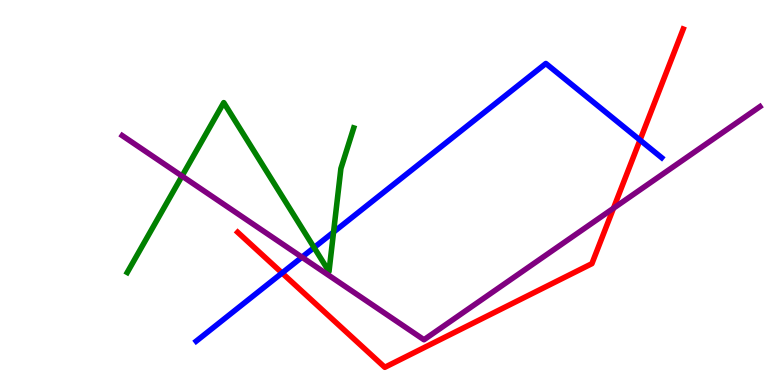[{'lines': ['blue', 'red'], 'intersections': [{'x': 3.64, 'y': 2.91}, {'x': 8.26, 'y': 6.36}]}, {'lines': ['green', 'red'], 'intersections': []}, {'lines': ['purple', 'red'], 'intersections': [{'x': 7.92, 'y': 4.59}]}, {'lines': ['blue', 'green'], 'intersections': [{'x': 4.05, 'y': 3.57}, {'x': 4.3, 'y': 3.97}]}, {'lines': ['blue', 'purple'], 'intersections': [{'x': 3.9, 'y': 3.32}]}, {'lines': ['green', 'purple'], 'intersections': [{'x': 2.35, 'y': 5.43}]}]